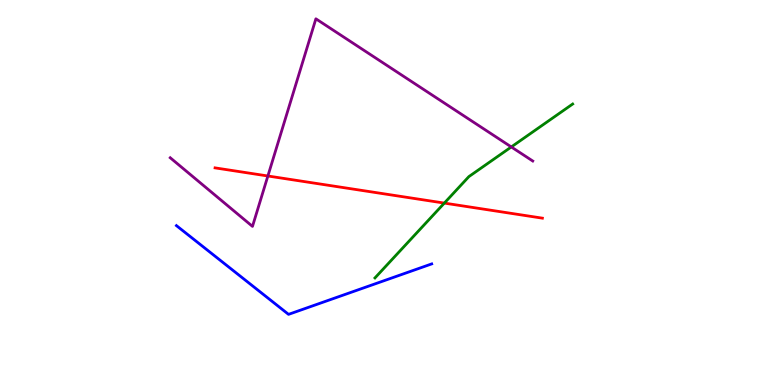[{'lines': ['blue', 'red'], 'intersections': []}, {'lines': ['green', 'red'], 'intersections': [{'x': 5.73, 'y': 4.72}]}, {'lines': ['purple', 'red'], 'intersections': [{'x': 3.46, 'y': 5.43}]}, {'lines': ['blue', 'green'], 'intersections': []}, {'lines': ['blue', 'purple'], 'intersections': []}, {'lines': ['green', 'purple'], 'intersections': [{'x': 6.6, 'y': 6.18}]}]